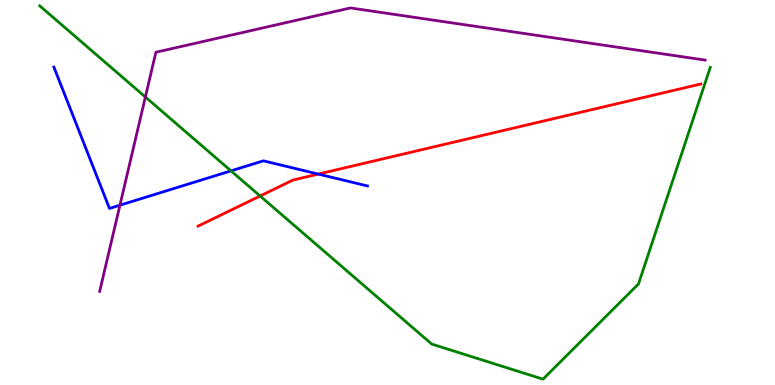[{'lines': ['blue', 'red'], 'intersections': [{'x': 4.11, 'y': 5.48}]}, {'lines': ['green', 'red'], 'intersections': [{'x': 3.36, 'y': 4.91}]}, {'lines': ['purple', 'red'], 'intersections': []}, {'lines': ['blue', 'green'], 'intersections': [{'x': 2.98, 'y': 5.56}]}, {'lines': ['blue', 'purple'], 'intersections': [{'x': 1.55, 'y': 4.67}]}, {'lines': ['green', 'purple'], 'intersections': [{'x': 1.88, 'y': 7.48}]}]